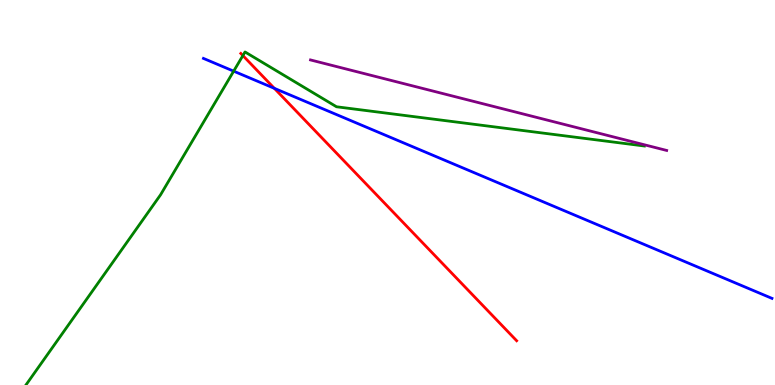[{'lines': ['blue', 'red'], 'intersections': [{'x': 3.54, 'y': 7.71}]}, {'lines': ['green', 'red'], 'intersections': [{'x': 3.13, 'y': 8.56}]}, {'lines': ['purple', 'red'], 'intersections': []}, {'lines': ['blue', 'green'], 'intersections': [{'x': 3.02, 'y': 8.15}]}, {'lines': ['blue', 'purple'], 'intersections': []}, {'lines': ['green', 'purple'], 'intersections': []}]